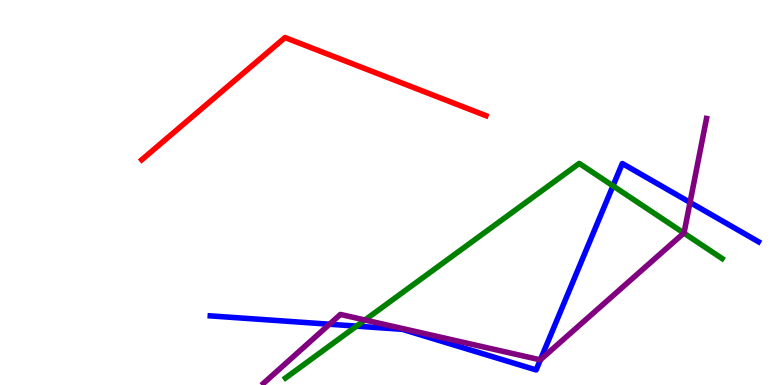[{'lines': ['blue', 'red'], 'intersections': []}, {'lines': ['green', 'red'], 'intersections': []}, {'lines': ['purple', 'red'], 'intersections': []}, {'lines': ['blue', 'green'], 'intersections': [{'x': 4.6, 'y': 1.53}, {'x': 7.91, 'y': 5.17}]}, {'lines': ['blue', 'purple'], 'intersections': [{'x': 4.25, 'y': 1.58}, {'x': 6.97, 'y': 0.655}, {'x': 8.9, 'y': 4.74}]}, {'lines': ['green', 'purple'], 'intersections': [{'x': 4.71, 'y': 1.69}, {'x': 8.82, 'y': 3.95}]}]